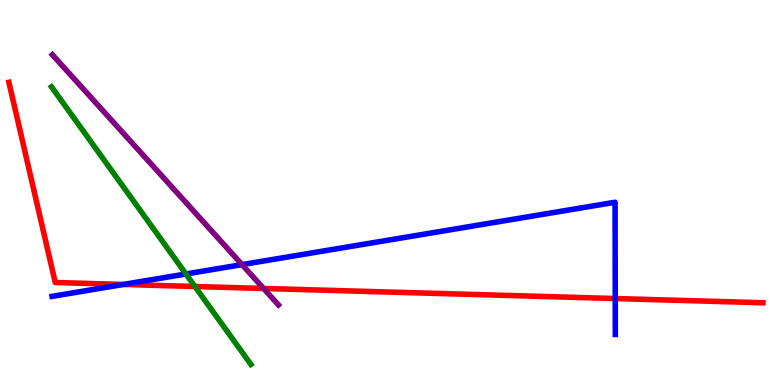[{'lines': ['blue', 'red'], 'intersections': [{'x': 1.59, 'y': 2.61}, {'x': 7.94, 'y': 2.25}]}, {'lines': ['green', 'red'], 'intersections': [{'x': 2.52, 'y': 2.56}]}, {'lines': ['purple', 'red'], 'intersections': [{'x': 3.4, 'y': 2.51}]}, {'lines': ['blue', 'green'], 'intersections': [{'x': 2.4, 'y': 2.88}]}, {'lines': ['blue', 'purple'], 'intersections': [{'x': 3.12, 'y': 3.13}]}, {'lines': ['green', 'purple'], 'intersections': []}]